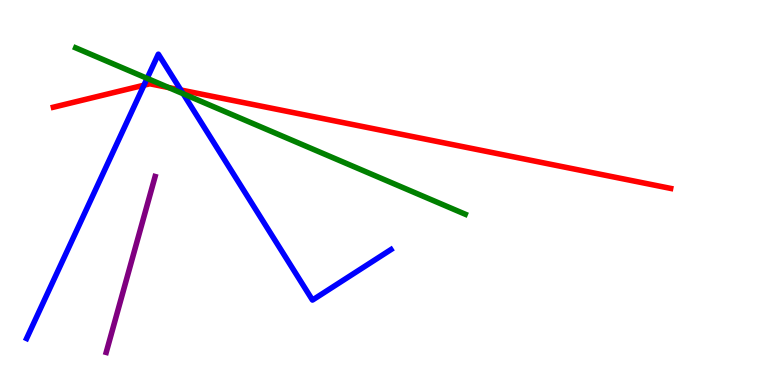[{'lines': ['blue', 'red'], 'intersections': [{'x': 1.86, 'y': 7.79}, {'x': 2.33, 'y': 7.66}]}, {'lines': ['green', 'red'], 'intersections': [{'x': 2.18, 'y': 7.73}]}, {'lines': ['purple', 'red'], 'intersections': []}, {'lines': ['blue', 'green'], 'intersections': [{'x': 1.9, 'y': 7.96}, {'x': 2.36, 'y': 7.57}]}, {'lines': ['blue', 'purple'], 'intersections': []}, {'lines': ['green', 'purple'], 'intersections': []}]